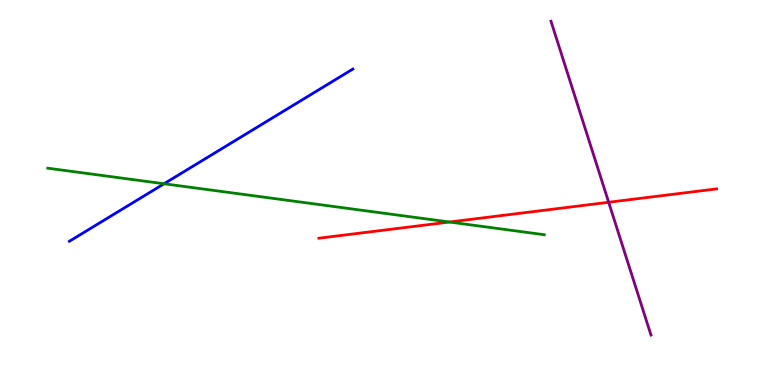[{'lines': ['blue', 'red'], 'intersections': []}, {'lines': ['green', 'red'], 'intersections': [{'x': 5.8, 'y': 4.23}]}, {'lines': ['purple', 'red'], 'intersections': [{'x': 7.85, 'y': 4.75}]}, {'lines': ['blue', 'green'], 'intersections': [{'x': 2.12, 'y': 5.23}]}, {'lines': ['blue', 'purple'], 'intersections': []}, {'lines': ['green', 'purple'], 'intersections': []}]